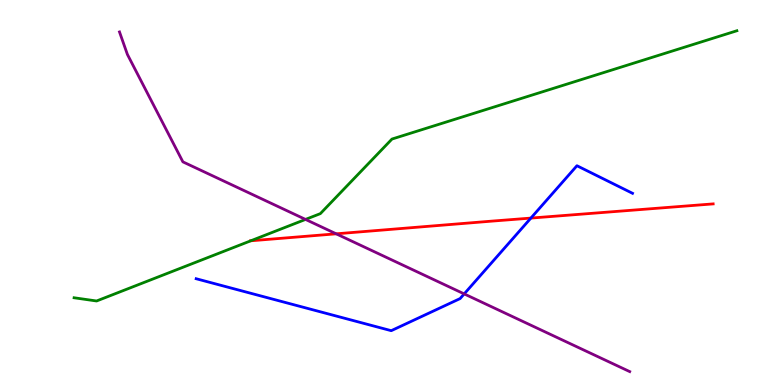[{'lines': ['blue', 'red'], 'intersections': [{'x': 6.85, 'y': 4.34}]}, {'lines': ['green', 'red'], 'intersections': [{'x': 3.24, 'y': 3.75}]}, {'lines': ['purple', 'red'], 'intersections': [{'x': 4.34, 'y': 3.93}]}, {'lines': ['blue', 'green'], 'intersections': []}, {'lines': ['blue', 'purple'], 'intersections': [{'x': 5.99, 'y': 2.37}]}, {'lines': ['green', 'purple'], 'intersections': [{'x': 3.94, 'y': 4.3}]}]